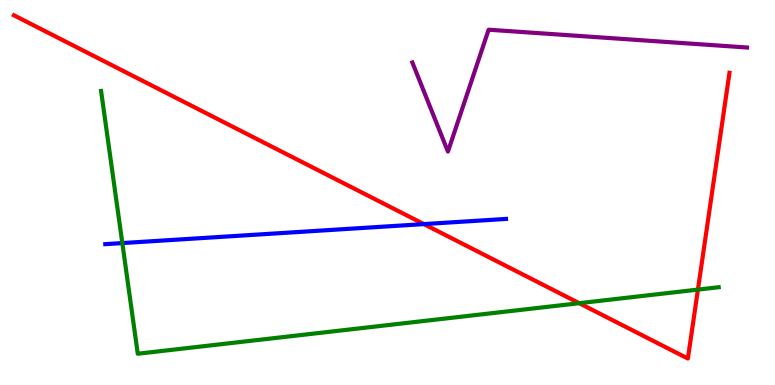[{'lines': ['blue', 'red'], 'intersections': [{'x': 5.47, 'y': 4.18}]}, {'lines': ['green', 'red'], 'intersections': [{'x': 7.47, 'y': 2.12}, {'x': 9.01, 'y': 2.48}]}, {'lines': ['purple', 'red'], 'intersections': []}, {'lines': ['blue', 'green'], 'intersections': [{'x': 1.58, 'y': 3.69}]}, {'lines': ['blue', 'purple'], 'intersections': []}, {'lines': ['green', 'purple'], 'intersections': []}]